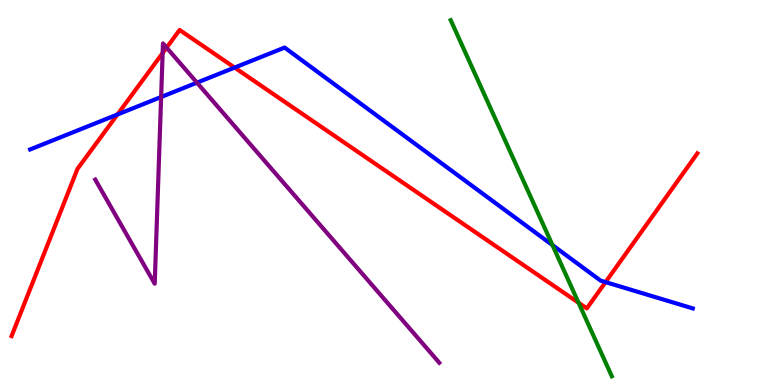[{'lines': ['blue', 'red'], 'intersections': [{'x': 1.52, 'y': 7.03}, {'x': 3.03, 'y': 8.24}, {'x': 7.81, 'y': 2.67}]}, {'lines': ['green', 'red'], 'intersections': [{'x': 7.47, 'y': 2.14}]}, {'lines': ['purple', 'red'], 'intersections': [{'x': 2.1, 'y': 8.62}, {'x': 2.15, 'y': 8.76}]}, {'lines': ['blue', 'green'], 'intersections': [{'x': 7.13, 'y': 3.63}]}, {'lines': ['blue', 'purple'], 'intersections': [{'x': 2.08, 'y': 7.48}, {'x': 2.54, 'y': 7.85}]}, {'lines': ['green', 'purple'], 'intersections': []}]